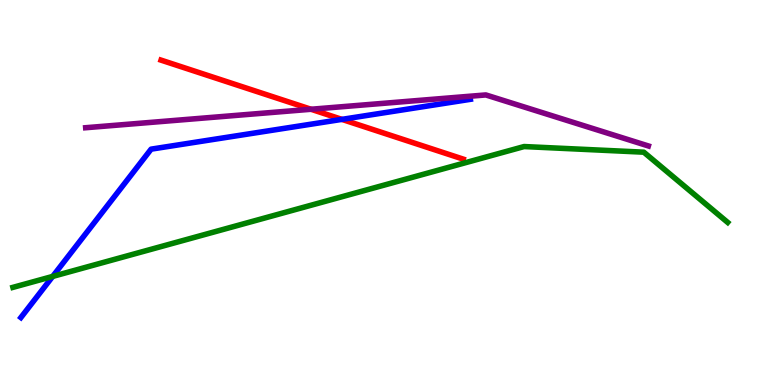[{'lines': ['blue', 'red'], 'intersections': [{'x': 4.41, 'y': 6.9}]}, {'lines': ['green', 'red'], 'intersections': []}, {'lines': ['purple', 'red'], 'intersections': [{'x': 4.01, 'y': 7.16}]}, {'lines': ['blue', 'green'], 'intersections': [{'x': 0.68, 'y': 2.82}]}, {'lines': ['blue', 'purple'], 'intersections': []}, {'lines': ['green', 'purple'], 'intersections': []}]